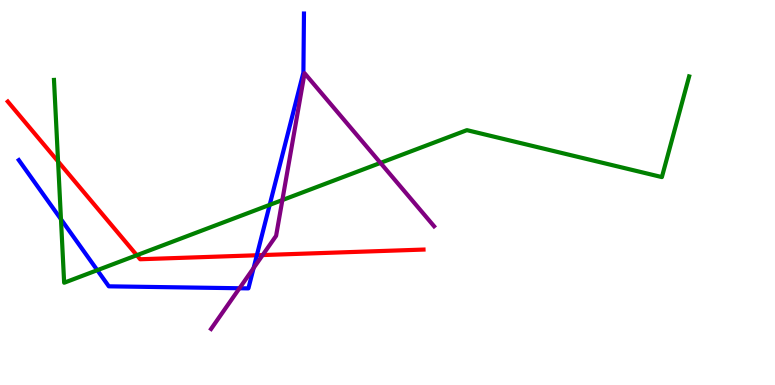[{'lines': ['blue', 'red'], 'intersections': [{'x': 3.31, 'y': 3.37}]}, {'lines': ['green', 'red'], 'intersections': [{'x': 0.749, 'y': 5.81}, {'x': 1.77, 'y': 3.37}]}, {'lines': ['purple', 'red'], 'intersections': [{'x': 3.39, 'y': 3.37}]}, {'lines': ['blue', 'green'], 'intersections': [{'x': 0.787, 'y': 4.31}, {'x': 1.26, 'y': 2.98}, {'x': 3.48, 'y': 4.68}]}, {'lines': ['blue', 'purple'], 'intersections': [{'x': 3.09, 'y': 2.51}, {'x': 3.27, 'y': 3.04}]}, {'lines': ['green', 'purple'], 'intersections': [{'x': 3.64, 'y': 4.8}, {'x': 4.91, 'y': 5.77}]}]